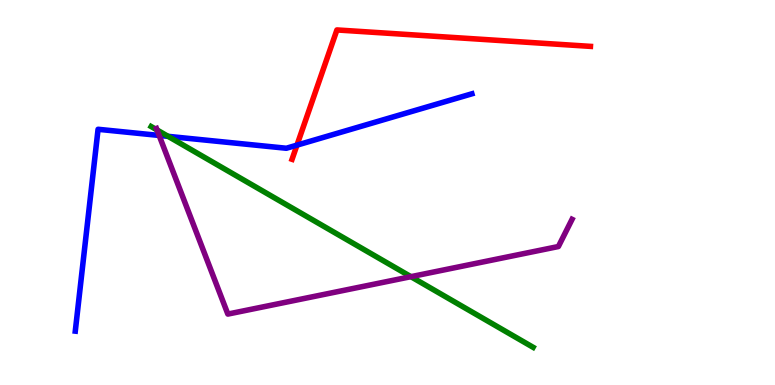[{'lines': ['blue', 'red'], 'intersections': [{'x': 3.83, 'y': 6.23}]}, {'lines': ['green', 'red'], 'intersections': []}, {'lines': ['purple', 'red'], 'intersections': []}, {'lines': ['blue', 'green'], 'intersections': [{'x': 2.17, 'y': 6.46}]}, {'lines': ['blue', 'purple'], 'intersections': [{'x': 2.05, 'y': 6.48}]}, {'lines': ['green', 'purple'], 'intersections': [{'x': 2.03, 'y': 6.62}, {'x': 5.3, 'y': 2.81}]}]